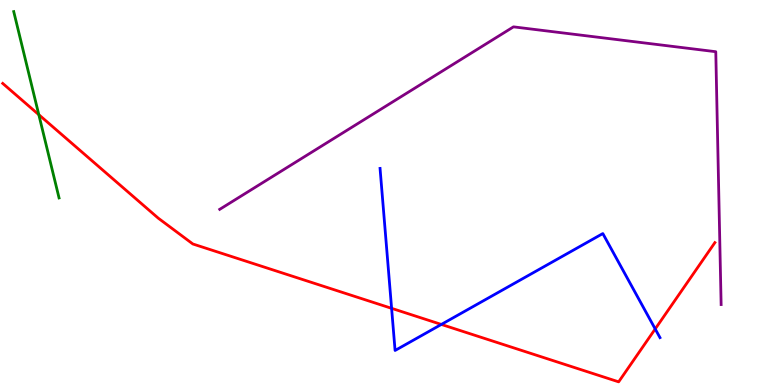[{'lines': ['blue', 'red'], 'intersections': [{'x': 5.05, 'y': 1.99}, {'x': 5.69, 'y': 1.57}, {'x': 8.45, 'y': 1.46}]}, {'lines': ['green', 'red'], 'intersections': [{'x': 0.501, 'y': 7.02}]}, {'lines': ['purple', 'red'], 'intersections': []}, {'lines': ['blue', 'green'], 'intersections': []}, {'lines': ['blue', 'purple'], 'intersections': []}, {'lines': ['green', 'purple'], 'intersections': []}]